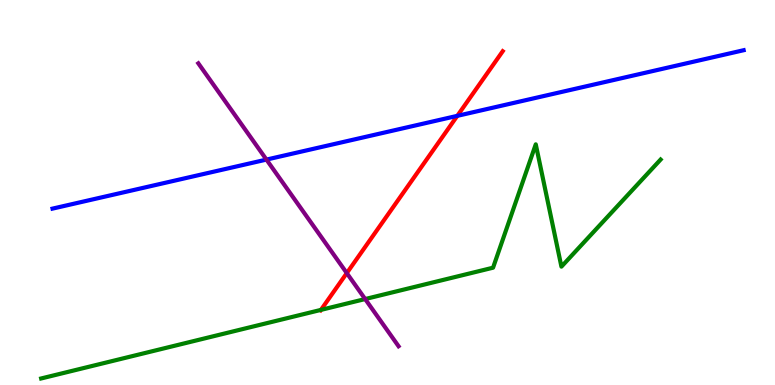[{'lines': ['blue', 'red'], 'intersections': [{'x': 5.9, 'y': 6.99}]}, {'lines': ['green', 'red'], 'intersections': [{'x': 4.14, 'y': 1.95}]}, {'lines': ['purple', 'red'], 'intersections': [{'x': 4.47, 'y': 2.91}]}, {'lines': ['blue', 'green'], 'intersections': []}, {'lines': ['blue', 'purple'], 'intersections': [{'x': 3.44, 'y': 5.85}]}, {'lines': ['green', 'purple'], 'intersections': [{'x': 4.71, 'y': 2.23}]}]